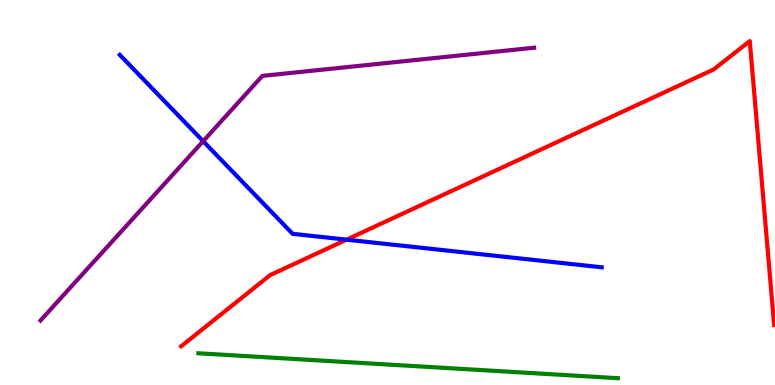[{'lines': ['blue', 'red'], 'intersections': [{'x': 4.47, 'y': 3.77}]}, {'lines': ['green', 'red'], 'intersections': []}, {'lines': ['purple', 'red'], 'intersections': []}, {'lines': ['blue', 'green'], 'intersections': []}, {'lines': ['blue', 'purple'], 'intersections': [{'x': 2.62, 'y': 6.33}]}, {'lines': ['green', 'purple'], 'intersections': []}]